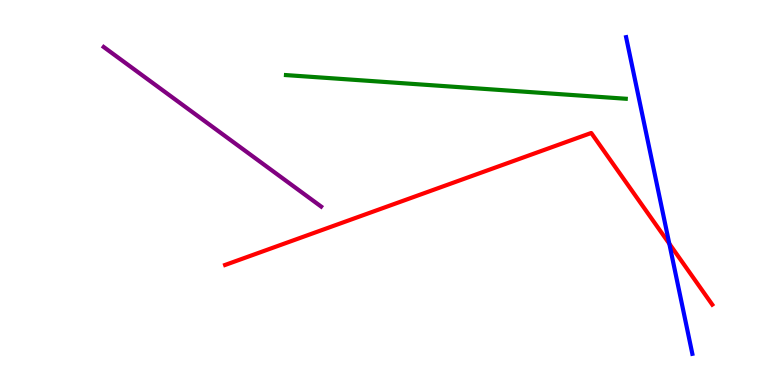[{'lines': ['blue', 'red'], 'intersections': [{'x': 8.64, 'y': 3.67}]}, {'lines': ['green', 'red'], 'intersections': []}, {'lines': ['purple', 'red'], 'intersections': []}, {'lines': ['blue', 'green'], 'intersections': []}, {'lines': ['blue', 'purple'], 'intersections': []}, {'lines': ['green', 'purple'], 'intersections': []}]